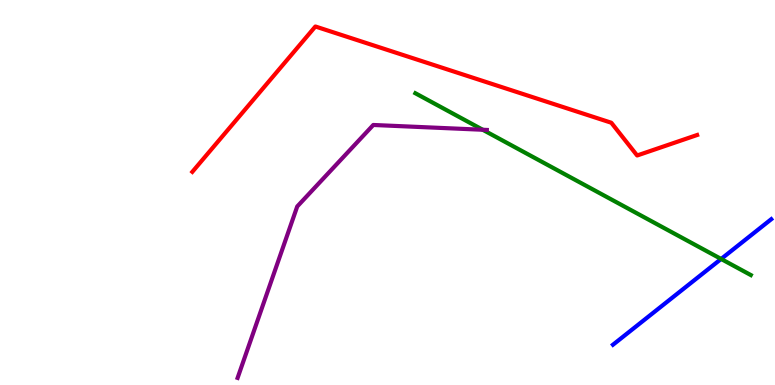[{'lines': ['blue', 'red'], 'intersections': []}, {'lines': ['green', 'red'], 'intersections': []}, {'lines': ['purple', 'red'], 'intersections': []}, {'lines': ['blue', 'green'], 'intersections': [{'x': 9.3, 'y': 3.27}]}, {'lines': ['blue', 'purple'], 'intersections': []}, {'lines': ['green', 'purple'], 'intersections': [{'x': 6.23, 'y': 6.63}]}]